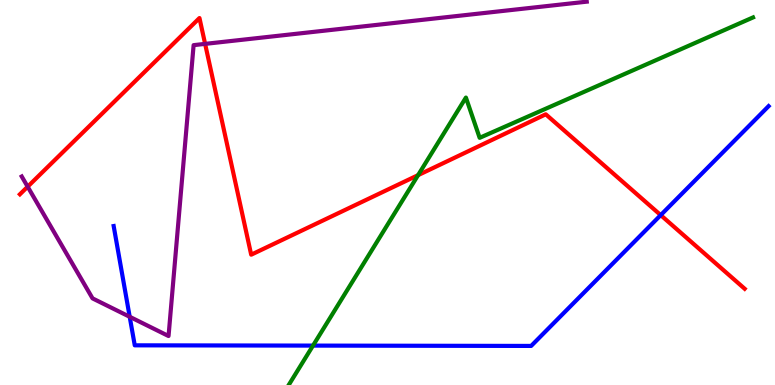[{'lines': ['blue', 'red'], 'intersections': [{'x': 8.53, 'y': 4.41}]}, {'lines': ['green', 'red'], 'intersections': [{'x': 5.39, 'y': 5.45}]}, {'lines': ['purple', 'red'], 'intersections': [{'x': 0.357, 'y': 5.15}, {'x': 2.65, 'y': 8.86}]}, {'lines': ['blue', 'green'], 'intersections': [{'x': 4.04, 'y': 1.02}]}, {'lines': ['blue', 'purple'], 'intersections': [{'x': 1.67, 'y': 1.77}]}, {'lines': ['green', 'purple'], 'intersections': []}]